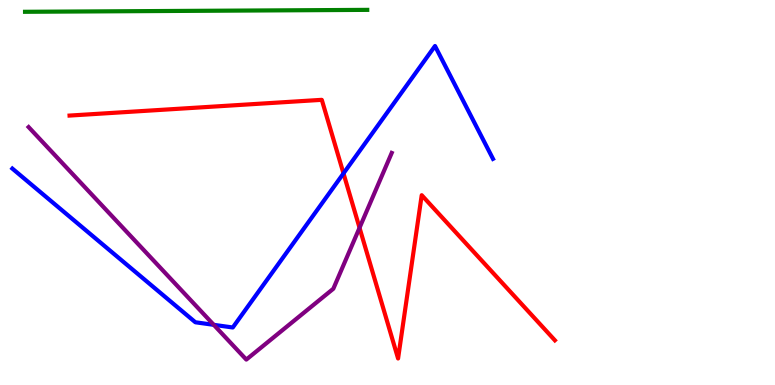[{'lines': ['blue', 'red'], 'intersections': [{'x': 4.43, 'y': 5.5}]}, {'lines': ['green', 'red'], 'intersections': []}, {'lines': ['purple', 'red'], 'intersections': [{'x': 4.64, 'y': 4.08}]}, {'lines': ['blue', 'green'], 'intersections': []}, {'lines': ['blue', 'purple'], 'intersections': [{'x': 2.76, 'y': 1.56}]}, {'lines': ['green', 'purple'], 'intersections': []}]